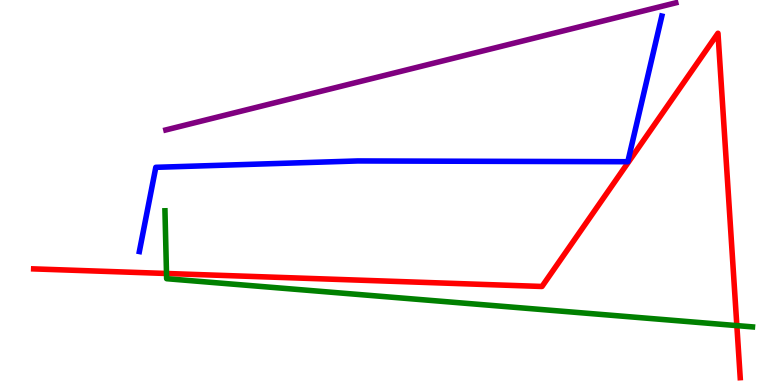[{'lines': ['blue', 'red'], 'intersections': []}, {'lines': ['green', 'red'], 'intersections': [{'x': 2.15, 'y': 2.9}, {'x': 9.51, 'y': 1.54}]}, {'lines': ['purple', 'red'], 'intersections': []}, {'lines': ['blue', 'green'], 'intersections': []}, {'lines': ['blue', 'purple'], 'intersections': []}, {'lines': ['green', 'purple'], 'intersections': []}]